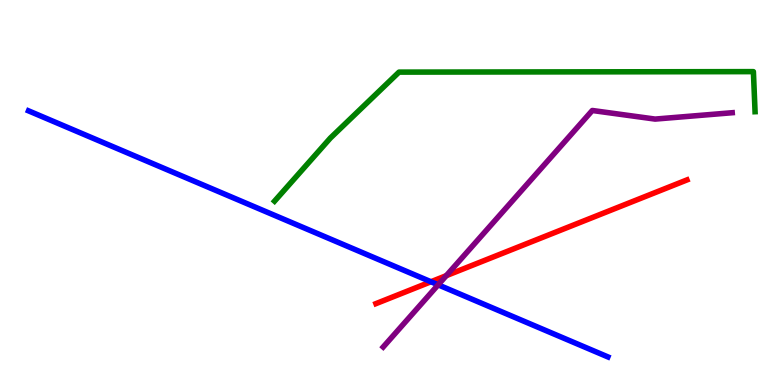[{'lines': ['blue', 'red'], 'intersections': [{'x': 5.56, 'y': 2.68}]}, {'lines': ['green', 'red'], 'intersections': []}, {'lines': ['purple', 'red'], 'intersections': [{'x': 5.76, 'y': 2.84}]}, {'lines': ['blue', 'green'], 'intersections': []}, {'lines': ['blue', 'purple'], 'intersections': [{'x': 5.65, 'y': 2.6}]}, {'lines': ['green', 'purple'], 'intersections': []}]